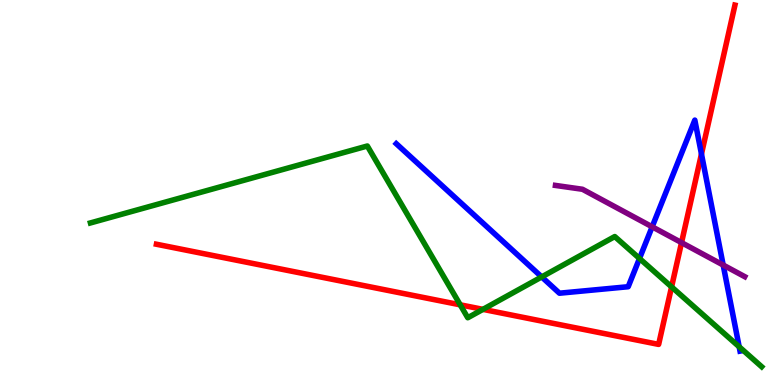[{'lines': ['blue', 'red'], 'intersections': [{'x': 9.05, 'y': 6.0}]}, {'lines': ['green', 'red'], 'intersections': [{'x': 5.94, 'y': 2.08}, {'x': 6.23, 'y': 1.96}, {'x': 8.67, 'y': 2.55}]}, {'lines': ['purple', 'red'], 'intersections': [{'x': 8.79, 'y': 3.7}]}, {'lines': ['blue', 'green'], 'intersections': [{'x': 6.99, 'y': 2.81}, {'x': 8.25, 'y': 3.29}, {'x': 9.54, 'y': 0.993}]}, {'lines': ['blue', 'purple'], 'intersections': [{'x': 8.41, 'y': 4.11}, {'x': 9.33, 'y': 3.12}]}, {'lines': ['green', 'purple'], 'intersections': []}]